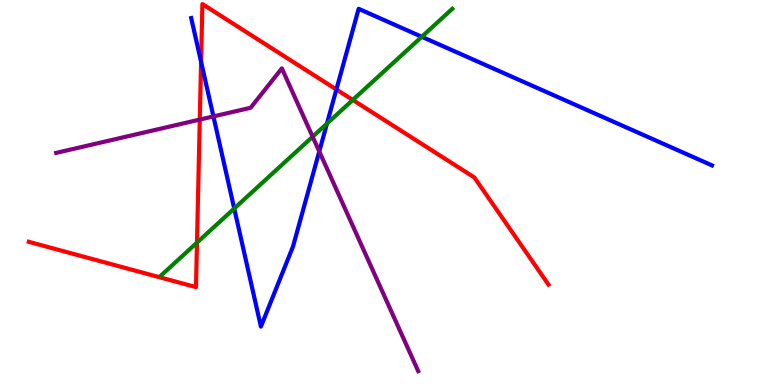[{'lines': ['blue', 'red'], 'intersections': [{'x': 2.59, 'y': 8.39}, {'x': 4.34, 'y': 7.68}]}, {'lines': ['green', 'red'], 'intersections': [{'x': 2.54, 'y': 3.7}, {'x': 4.55, 'y': 7.4}]}, {'lines': ['purple', 'red'], 'intersections': [{'x': 2.58, 'y': 6.89}]}, {'lines': ['blue', 'green'], 'intersections': [{'x': 3.02, 'y': 4.58}, {'x': 4.22, 'y': 6.79}, {'x': 5.44, 'y': 9.04}]}, {'lines': ['blue', 'purple'], 'intersections': [{'x': 2.75, 'y': 6.98}, {'x': 4.12, 'y': 6.07}]}, {'lines': ['green', 'purple'], 'intersections': [{'x': 4.03, 'y': 6.45}]}]